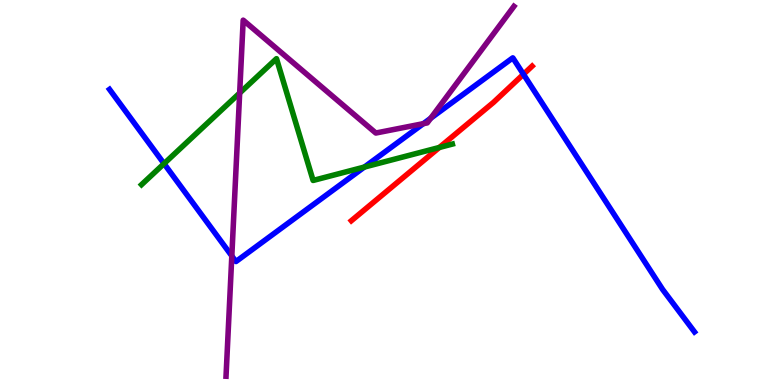[{'lines': ['blue', 'red'], 'intersections': [{'x': 6.75, 'y': 8.07}]}, {'lines': ['green', 'red'], 'intersections': [{'x': 5.67, 'y': 6.17}]}, {'lines': ['purple', 'red'], 'intersections': []}, {'lines': ['blue', 'green'], 'intersections': [{'x': 2.12, 'y': 5.75}, {'x': 4.7, 'y': 5.66}]}, {'lines': ['blue', 'purple'], 'intersections': [{'x': 2.99, 'y': 3.35}, {'x': 5.46, 'y': 6.79}, {'x': 5.56, 'y': 6.93}]}, {'lines': ['green', 'purple'], 'intersections': [{'x': 3.09, 'y': 7.58}]}]